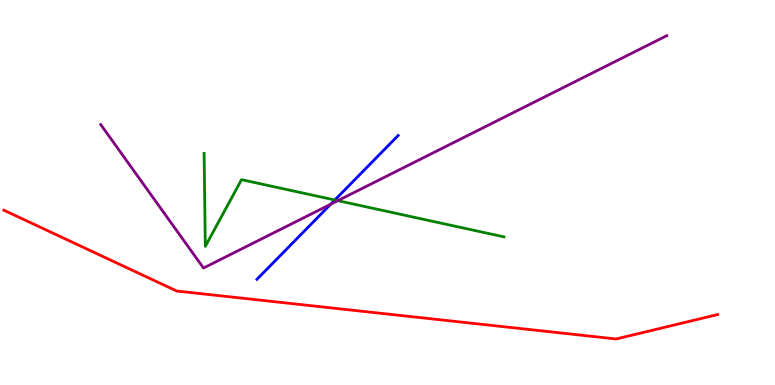[{'lines': ['blue', 'red'], 'intersections': []}, {'lines': ['green', 'red'], 'intersections': []}, {'lines': ['purple', 'red'], 'intersections': []}, {'lines': ['blue', 'green'], 'intersections': [{'x': 4.32, 'y': 4.81}]}, {'lines': ['blue', 'purple'], 'intersections': [{'x': 4.27, 'y': 4.69}]}, {'lines': ['green', 'purple'], 'intersections': [{'x': 4.36, 'y': 4.79}]}]